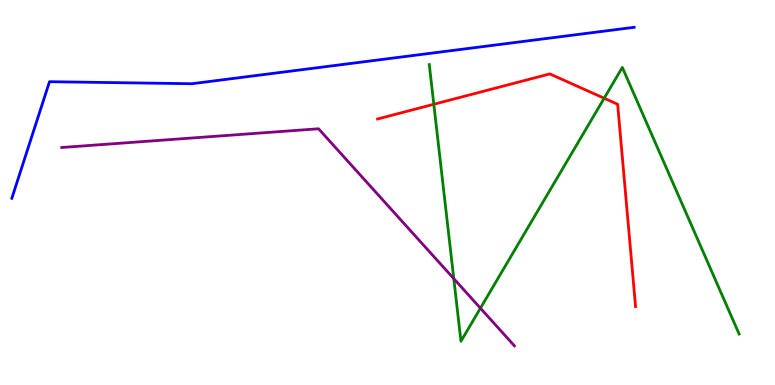[{'lines': ['blue', 'red'], 'intersections': []}, {'lines': ['green', 'red'], 'intersections': [{'x': 5.6, 'y': 7.29}, {'x': 7.8, 'y': 7.45}]}, {'lines': ['purple', 'red'], 'intersections': []}, {'lines': ['blue', 'green'], 'intersections': []}, {'lines': ['blue', 'purple'], 'intersections': []}, {'lines': ['green', 'purple'], 'intersections': [{'x': 5.86, 'y': 2.76}, {'x': 6.2, 'y': 2.0}]}]